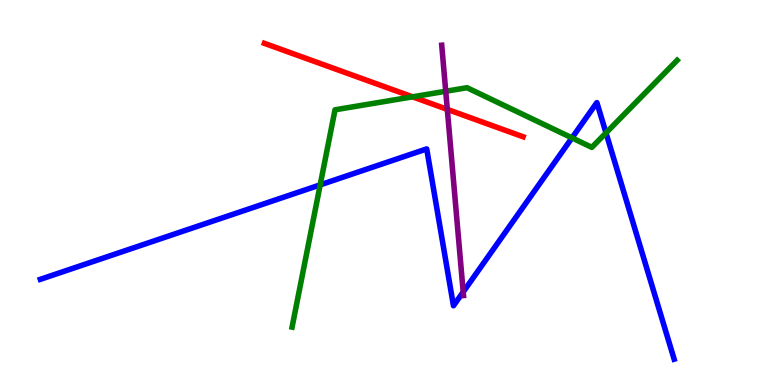[{'lines': ['blue', 'red'], 'intersections': []}, {'lines': ['green', 'red'], 'intersections': [{'x': 5.32, 'y': 7.48}]}, {'lines': ['purple', 'red'], 'intersections': [{'x': 5.77, 'y': 7.16}]}, {'lines': ['blue', 'green'], 'intersections': [{'x': 4.13, 'y': 5.2}, {'x': 7.38, 'y': 6.42}, {'x': 7.82, 'y': 6.55}]}, {'lines': ['blue', 'purple'], 'intersections': [{'x': 5.98, 'y': 2.42}]}, {'lines': ['green', 'purple'], 'intersections': [{'x': 5.75, 'y': 7.63}]}]